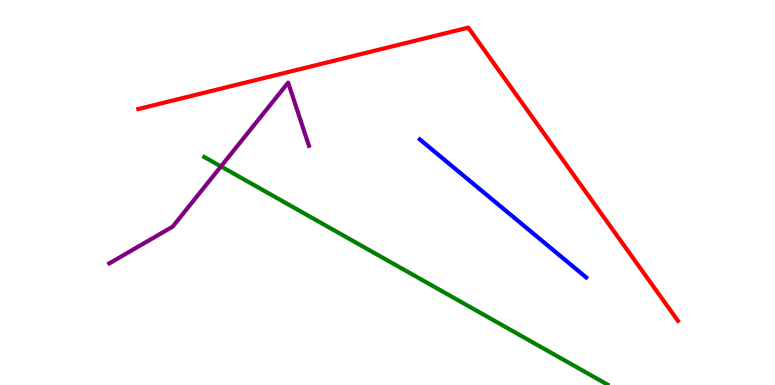[{'lines': ['blue', 'red'], 'intersections': []}, {'lines': ['green', 'red'], 'intersections': []}, {'lines': ['purple', 'red'], 'intersections': []}, {'lines': ['blue', 'green'], 'intersections': []}, {'lines': ['blue', 'purple'], 'intersections': []}, {'lines': ['green', 'purple'], 'intersections': [{'x': 2.85, 'y': 5.68}]}]